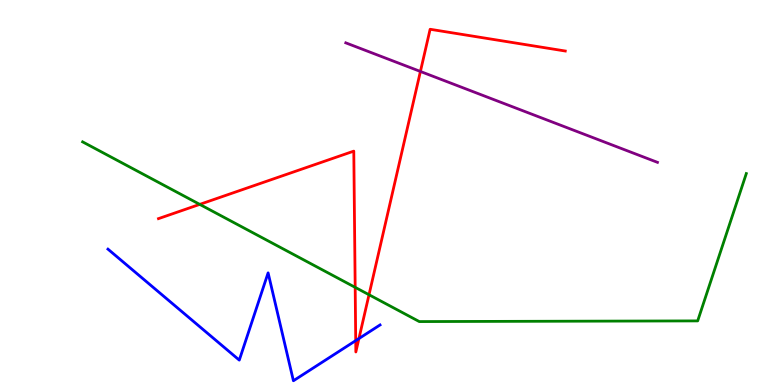[{'lines': ['blue', 'red'], 'intersections': [{'x': 4.59, 'y': 1.15}, {'x': 4.63, 'y': 1.21}]}, {'lines': ['green', 'red'], 'intersections': [{'x': 2.58, 'y': 4.69}, {'x': 4.58, 'y': 2.54}, {'x': 4.76, 'y': 2.34}]}, {'lines': ['purple', 'red'], 'intersections': [{'x': 5.42, 'y': 8.14}]}, {'lines': ['blue', 'green'], 'intersections': []}, {'lines': ['blue', 'purple'], 'intersections': []}, {'lines': ['green', 'purple'], 'intersections': []}]